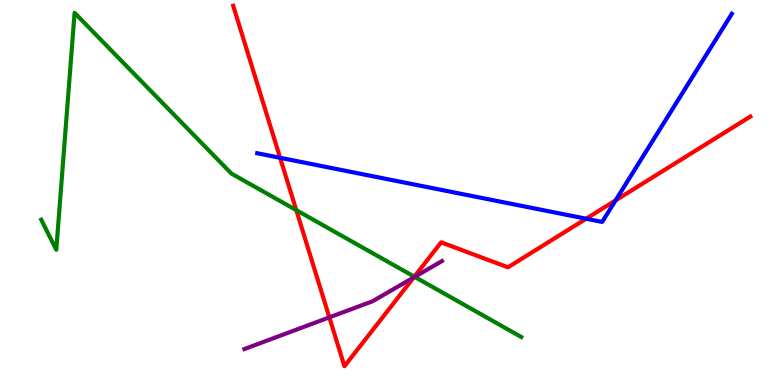[{'lines': ['blue', 'red'], 'intersections': [{'x': 3.61, 'y': 5.9}, {'x': 7.56, 'y': 4.32}, {'x': 7.94, 'y': 4.8}]}, {'lines': ['green', 'red'], 'intersections': [{'x': 3.82, 'y': 4.54}, {'x': 5.35, 'y': 2.81}]}, {'lines': ['purple', 'red'], 'intersections': [{'x': 4.25, 'y': 1.76}, {'x': 5.34, 'y': 2.79}]}, {'lines': ['blue', 'green'], 'intersections': []}, {'lines': ['blue', 'purple'], 'intersections': []}, {'lines': ['green', 'purple'], 'intersections': [{'x': 5.35, 'y': 2.81}]}]